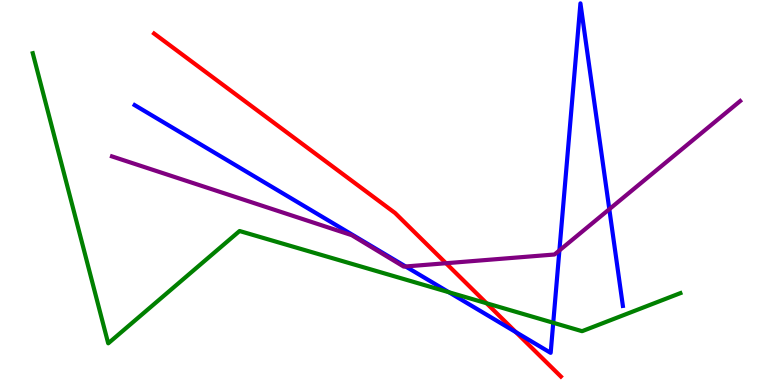[{'lines': ['blue', 'red'], 'intersections': [{'x': 6.66, 'y': 1.37}]}, {'lines': ['green', 'red'], 'intersections': [{'x': 6.28, 'y': 2.12}]}, {'lines': ['purple', 'red'], 'intersections': [{'x': 5.75, 'y': 3.16}]}, {'lines': ['blue', 'green'], 'intersections': [{'x': 5.79, 'y': 2.41}, {'x': 7.14, 'y': 1.62}]}, {'lines': ['blue', 'purple'], 'intersections': [{'x': 5.23, 'y': 3.08}, {'x': 7.22, 'y': 3.49}, {'x': 7.86, 'y': 4.57}]}, {'lines': ['green', 'purple'], 'intersections': []}]